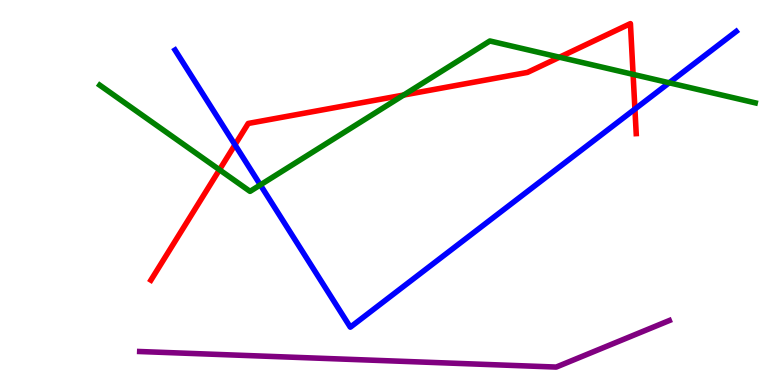[{'lines': ['blue', 'red'], 'intersections': [{'x': 3.03, 'y': 6.24}, {'x': 8.19, 'y': 7.17}]}, {'lines': ['green', 'red'], 'intersections': [{'x': 2.83, 'y': 5.59}, {'x': 5.21, 'y': 7.53}, {'x': 7.22, 'y': 8.51}, {'x': 8.17, 'y': 8.07}]}, {'lines': ['purple', 'red'], 'intersections': []}, {'lines': ['blue', 'green'], 'intersections': [{'x': 3.36, 'y': 5.2}, {'x': 8.63, 'y': 7.85}]}, {'lines': ['blue', 'purple'], 'intersections': []}, {'lines': ['green', 'purple'], 'intersections': []}]